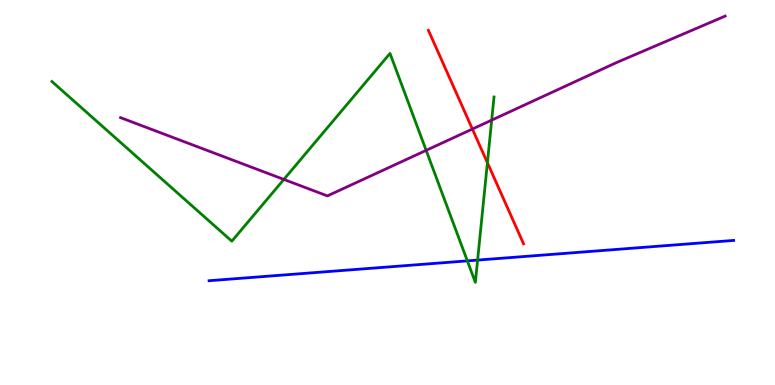[{'lines': ['blue', 'red'], 'intersections': []}, {'lines': ['green', 'red'], 'intersections': [{'x': 6.29, 'y': 5.77}]}, {'lines': ['purple', 'red'], 'intersections': [{'x': 6.1, 'y': 6.65}]}, {'lines': ['blue', 'green'], 'intersections': [{'x': 6.03, 'y': 3.22}, {'x': 6.16, 'y': 3.24}]}, {'lines': ['blue', 'purple'], 'intersections': []}, {'lines': ['green', 'purple'], 'intersections': [{'x': 3.66, 'y': 5.34}, {'x': 5.5, 'y': 6.09}, {'x': 6.34, 'y': 6.88}]}]